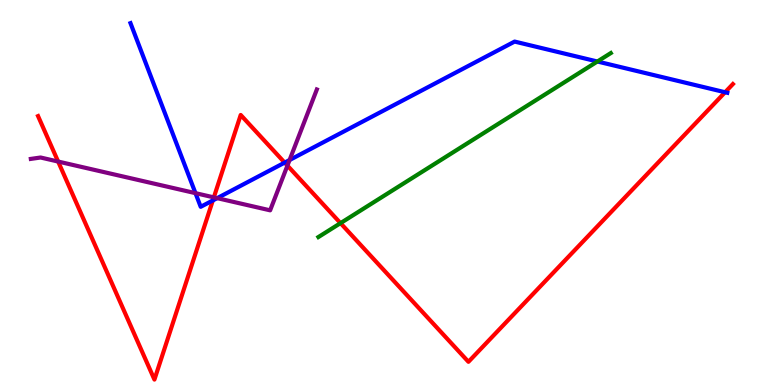[{'lines': ['blue', 'red'], 'intersections': [{'x': 2.75, 'y': 4.79}, {'x': 3.67, 'y': 5.78}, {'x': 9.36, 'y': 7.6}]}, {'lines': ['green', 'red'], 'intersections': [{'x': 4.39, 'y': 4.2}]}, {'lines': ['purple', 'red'], 'intersections': [{'x': 0.75, 'y': 5.8}, {'x': 2.76, 'y': 4.87}, {'x': 3.71, 'y': 5.7}]}, {'lines': ['blue', 'green'], 'intersections': [{'x': 7.71, 'y': 8.4}]}, {'lines': ['blue', 'purple'], 'intersections': [{'x': 2.52, 'y': 4.98}, {'x': 2.8, 'y': 4.85}, {'x': 3.74, 'y': 5.84}]}, {'lines': ['green', 'purple'], 'intersections': []}]